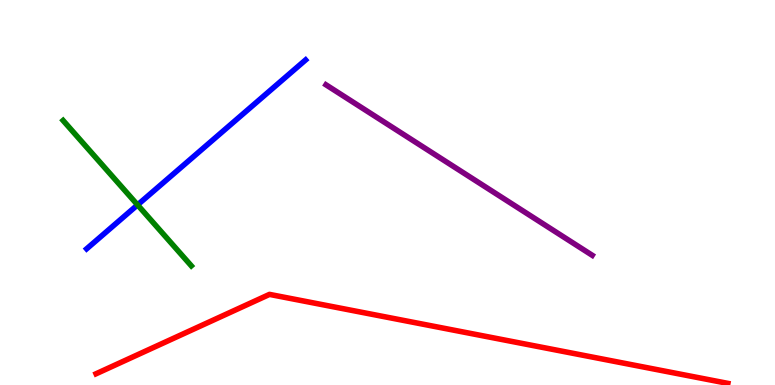[{'lines': ['blue', 'red'], 'intersections': []}, {'lines': ['green', 'red'], 'intersections': []}, {'lines': ['purple', 'red'], 'intersections': []}, {'lines': ['blue', 'green'], 'intersections': [{'x': 1.77, 'y': 4.68}]}, {'lines': ['blue', 'purple'], 'intersections': []}, {'lines': ['green', 'purple'], 'intersections': []}]